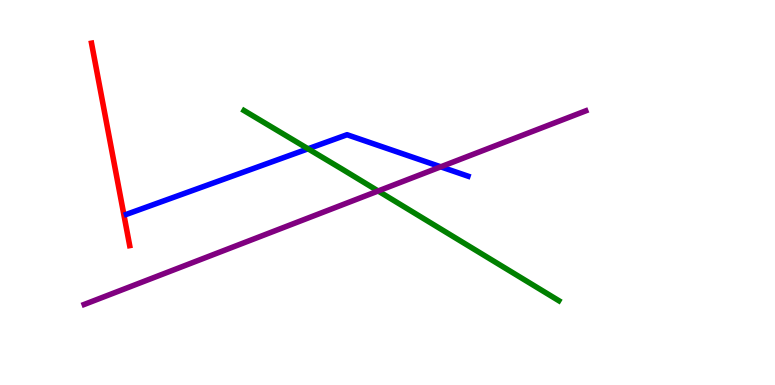[{'lines': ['blue', 'red'], 'intersections': []}, {'lines': ['green', 'red'], 'intersections': []}, {'lines': ['purple', 'red'], 'intersections': []}, {'lines': ['blue', 'green'], 'intersections': [{'x': 3.98, 'y': 6.14}]}, {'lines': ['blue', 'purple'], 'intersections': [{'x': 5.69, 'y': 5.67}]}, {'lines': ['green', 'purple'], 'intersections': [{'x': 4.88, 'y': 5.04}]}]